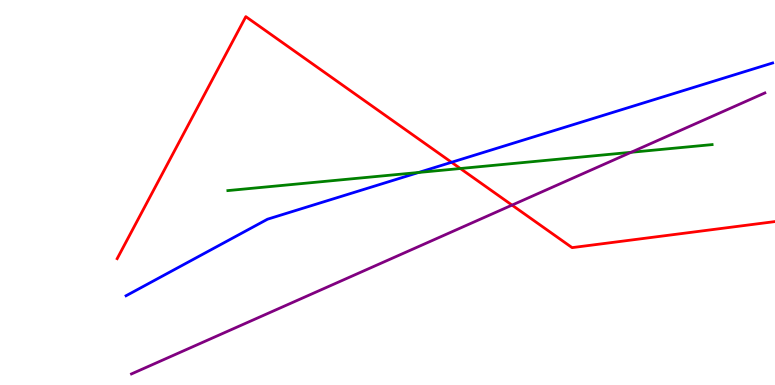[{'lines': ['blue', 'red'], 'intersections': [{'x': 5.83, 'y': 5.78}]}, {'lines': ['green', 'red'], 'intersections': [{'x': 5.94, 'y': 5.62}]}, {'lines': ['purple', 'red'], 'intersections': [{'x': 6.61, 'y': 4.67}]}, {'lines': ['blue', 'green'], 'intersections': [{'x': 5.4, 'y': 5.52}]}, {'lines': ['blue', 'purple'], 'intersections': []}, {'lines': ['green', 'purple'], 'intersections': [{'x': 8.14, 'y': 6.04}]}]